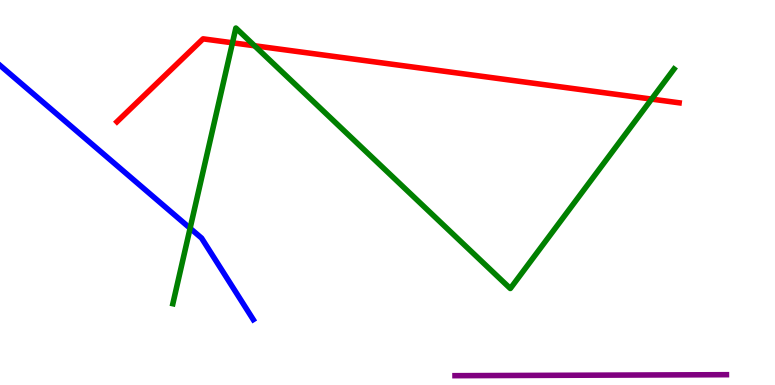[{'lines': ['blue', 'red'], 'intersections': []}, {'lines': ['green', 'red'], 'intersections': [{'x': 3.0, 'y': 8.89}, {'x': 3.28, 'y': 8.81}, {'x': 8.41, 'y': 7.43}]}, {'lines': ['purple', 'red'], 'intersections': []}, {'lines': ['blue', 'green'], 'intersections': [{'x': 2.45, 'y': 4.07}]}, {'lines': ['blue', 'purple'], 'intersections': []}, {'lines': ['green', 'purple'], 'intersections': []}]